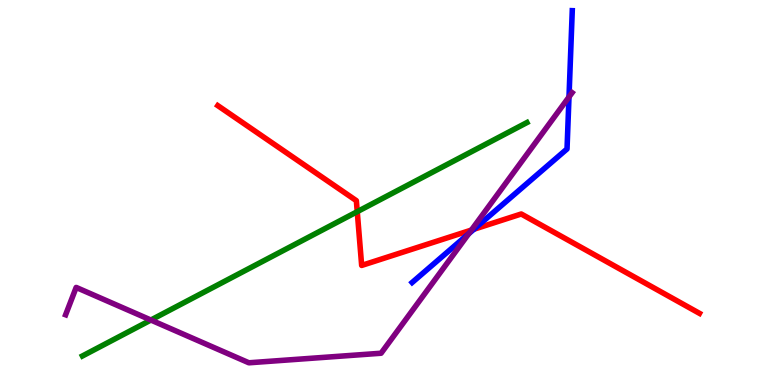[{'lines': ['blue', 'red'], 'intersections': [{'x': 6.11, 'y': 4.05}]}, {'lines': ['green', 'red'], 'intersections': [{'x': 4.61, 'y': 4.5}]}, {'lines': ['purple', 'red'], 'intersections': [{'x': 6.08, 'y': 4.02}]}, {'lines': ['blue', 'green'], 'intersections': []}, {'lines': ['blue', 'purple'], 'intersections': [{'x': 6.05, 'y': 3.93}, {'x': 7.34, 'y': 7.48}]}, {'lines': ['green', 'purple'], 'intersections': [{'x': 1.95, 'y': 1.69}]}]